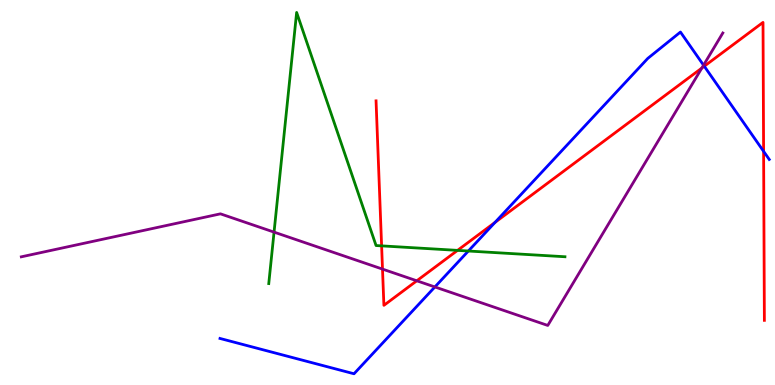[{'lines': ['blue', 'red'], 'intersections': [{'x': 6.39, 'y': 4.22}, {'x': 9.09, 'y': 8.28}, {'x': 9.85, 'y': 6.07}]}, {'lines': ['green', 'red'], 'intersections': [{'x': 4.92, 'y': 3.61}, {'x': 5.9, 'y': 3.5}]}, {'lines': ['purple', 'red'], 'intersections': [{'x': 4.94, 'y': 3.01}, {'x': 5.38, 'y': 2.71}, {'x': 9.06, 'y': 8.23}]}, {'lines': ['blue', 'green'], 'intersections': [{'x': 6.04, 'y': 3.48}]}, {'lines': ['blue', 'purple'], 'intersections': [{'x': 5.61, 'y': 2.55}, {'x': 9.08, 'y': 8.31}]}, {'lines': ['green', 'purple'], 'intersections': [{'x': 3.54, 'y': 3.97}]}]